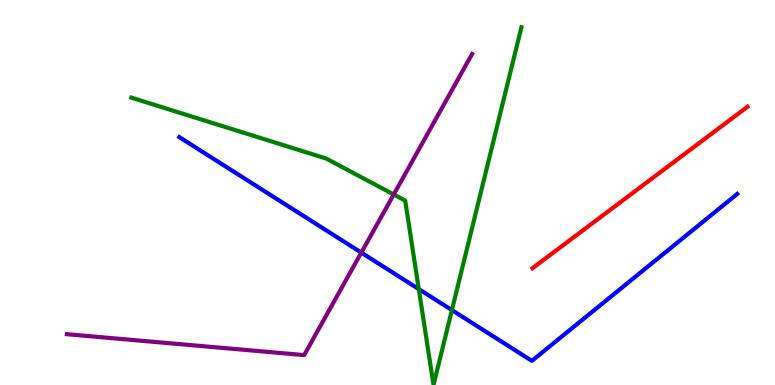[{'lines': ['blue', 'red'], 'intersections': []}, {'lines': ['green', 'red'], 'intersections': []}, {'lines': ['purple', 'red'], 'intersections': []}, {'lines': ['blue', 'green'], 'intersections': [{'x': 5.4, 'y': 2.49}, {'x': 5.83, 'y': 1.95}]}, {'lines': ['blue', 'purple'], 'intersections': [{'x': 4.66, 'y': 3.44}]}, {'lines': ['green', 'purple'], 'intersections': [{'x': 5.08, 'y': 4.95}]}]